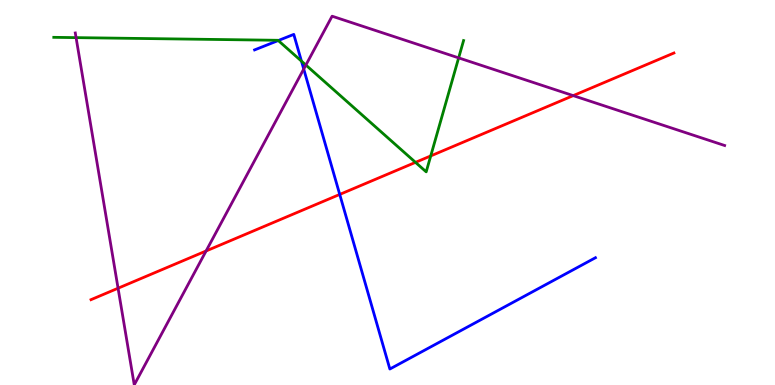[{'lines': ['blue', 'red'], 'intersections': [{'x': 4.38, 'y': 4.95}]}, {'lines': ['green', 'red'], 'intersections': [{'x': 5.36, 'y': 5.78}, {'x': 5.56, 'y': 5.95}]}, {'lines': ['purple', 'red'], 'intersections': [{'x': 1.52, 'y': 2.51}, {'x': 2.66, 'y': 3.48}, {'x': 7.4, 'y': 7.52}]}, {'lines': ['blue', 'green'], 'intersections': [{'x': 3.59, 'y': 8.95}, {'x': 3.89, 'y': 8.41}]}, {'lines': ['blue', 'purple'], 'intersections': [{'x': 3.92, 'y': 8.21}]}, {'lines': ['green', 'purple'], 'intersections': [{'x': 0.982, 'y': 9.02}, {'x': 3.95, 'y': 8.31}, {'x': 5.92, 'y': 8.5}]}]